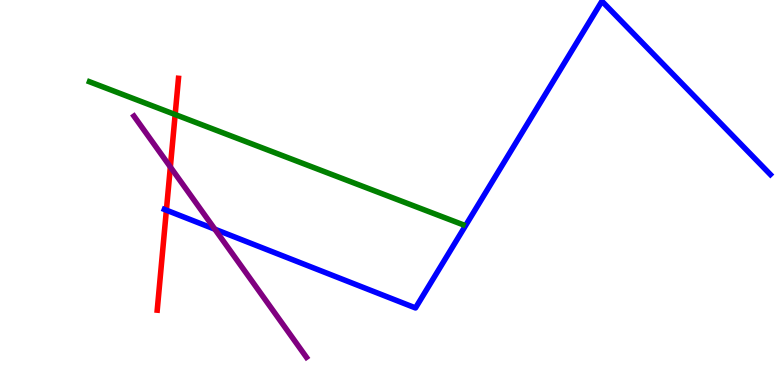[{'lines': ['blue', 'red'], 'intersections': [{'x': 2.15, 'y': 4.54}]}, {'lines': ['green', 'red'], 'intersections': [{'x': 2.26, 'y': 7.02}]}, {'lines': ['purple', 'red'], 'intersections': [{'x': 2.2, 'y': 5.66}]}, {'lines': ['blue', 'green'], 'intersections': []}, {'lines': ['blue', 'purple'], 'intersections': [{'x': 2.77, 'y': 4.05}]}, {'lines': ['green', 'purple'], 'intersections': []}]